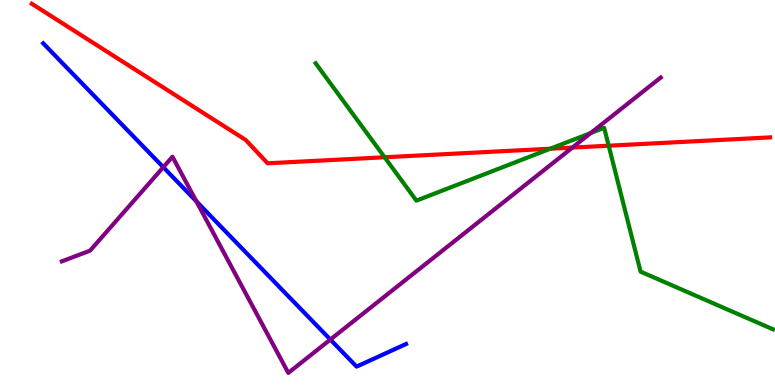[{'lines': ['blue', 'red'], 'intersections': []}, {'lines': ['green', 'red'], 'intersections': [{'x': 4.96, 'y': 5.92}, {'x': 7.1, 'y': 6.14}, {'x': 7.85, 'y': 6.22}]}, {'lines': ['purple', 'red'], 'intersections': [{'x': 7.39, 'y': 6.17}]}, {'lines': ['blue', 'green'], 'intersections': []}, {'lines': ['blue', 'purple'], 'intersections': [{'x': 2.11, 'y': 5.66}, {'x': 2.53, 'y': 4.77}, {'x': 4.26, 'y': 1.18}]}, {'lines': ['green', 'purple'], 'intersections': [{'x': 7.62, 'y': 6.54}]}]